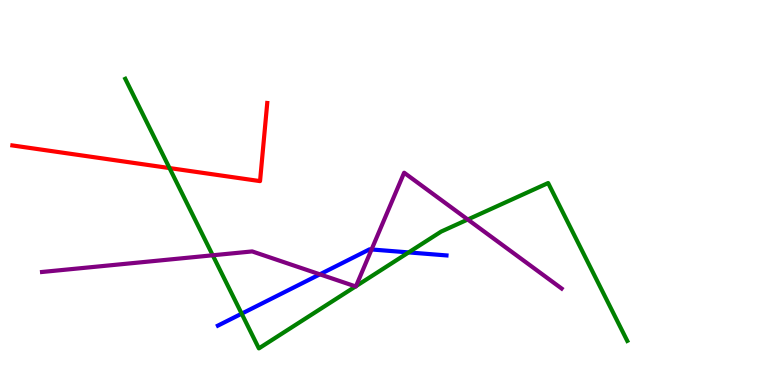[{'lines': ['blue', 'red'], 'intersections': []}, {'lines': ['green', 'red'], 'intersections': [{'x': 2.19, 'y': 5.63}]}, {'lines': ['purple', 'red'], 'intersections': []}, {'lines': ['blue', 'green'], 'intersections': [{'x': 3.12, 'y': 1.85}, {'x': 5.27, 'y': 3.44}]}, {'lines': ['blue', 'purple'], 'intersections': [{'x': 4.13, 'y': 2.87}, {'x': 4.79, 'y': 3.52}]}, {'lines': ['green', 'purple'], 'intersections': [{'x': 2.74, 'y': 3.37}, {'x': 4.59, 'y': 2.56}, {'x': 4.59, 'y': 2.57}, {'x': 6.04, 'y': 4.3}]}]